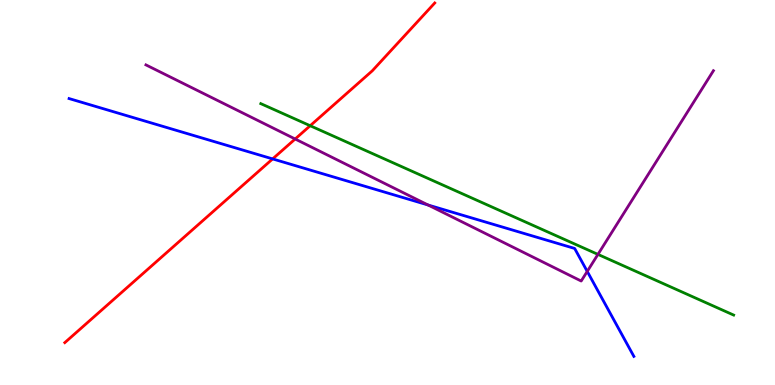[{'lines': ['blue', 'red'], 'intersections': [{'x': 3.52, 'y': 5.87}]}, {'lines': ['green', 'red'], 'intersections': [{'x': 4.0, 'y': 6.73}]}, {'lines': ['purple', 'red'], 'intersections': [{'x': 3.81, 'y': 6.39}]}, {'lines': ['blue', 'green'], 'intersections': []}, {'lines': ['blue', 'purple'], 'intersections': [{'x': 5.52, 'y': 4.68}, {'x': 7.58, 'y': 2.95}]}, {'lines': ['green', 'purple'], 'intersections': [{'x': 7.72, 'y': 3.39}]}]